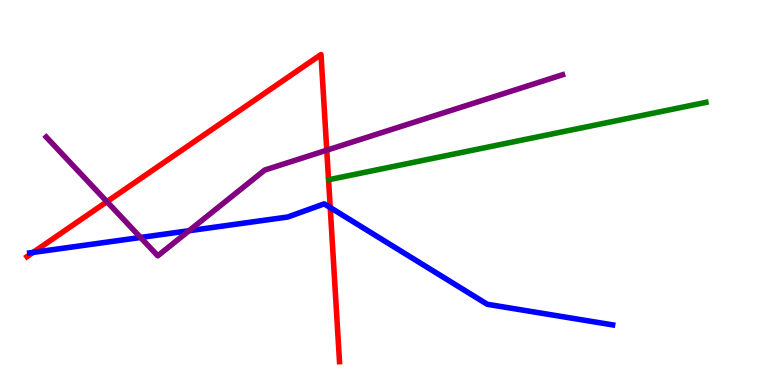[{'lines': ['blue', 'red'], 'intersections': [{'x': 0.427, 'y': 3.44}, {'x': 4.26, 'y': 4.61}]}, {'lines': ['green', 'red'], 'intersections': []}, {'lines': ['purple', 'red'], 'intersections': [{'x': 1.38, 'y': 4.76}, {'x': 4.22, 'y': 6.1}]}, {'lines': ['blue', 'green'], 'intersections': []}, {'lines': ['blue', 'purple'], 'intersections': [{'x': 1.81, 'y': 3.83}, {'x': 2.44, 'y': 4.01}]}, {'lines': ['green', 'purple'], 'intersections': []}]